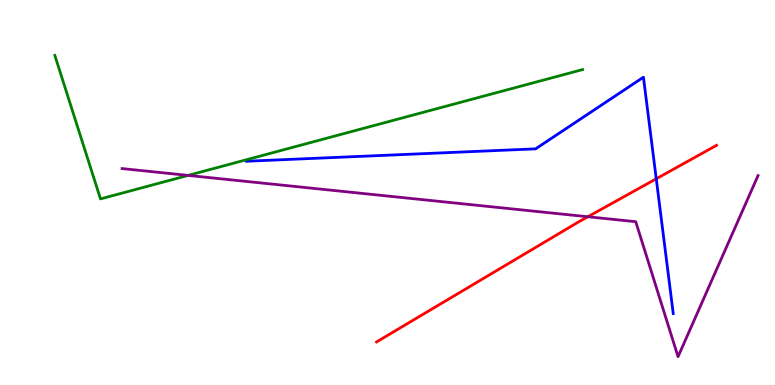[{'lines': ['blue', 'red'], 'intersections': [{'x': 8.47, 'y': 5.36}]}, {'lines': ['green', 'red'], 'intersections': []}, {'lines': ['purple', 'red'], 'intersections': [{'x': 7.59, 'y': 4.37}]}, {'lines': ['blue', 'green'], 'intersections': []}, {'lines': ['blue', 'purple'], 'intersections': []}, {'lines': ['green', 'purple'], 'intersections': [{'x': 2.43, 'y': 5.44}]}]